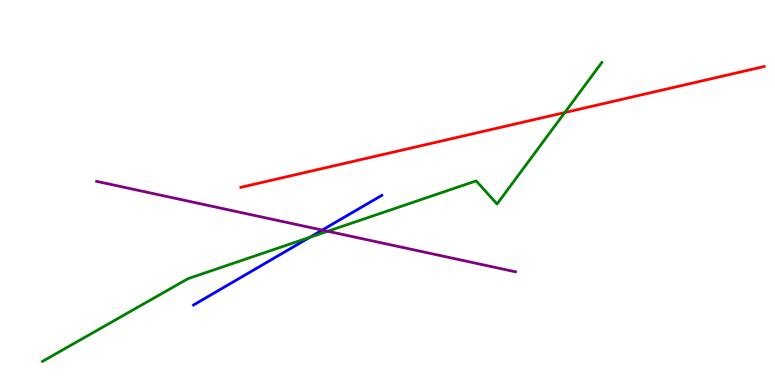[{'lines': ['blue', 'red'], 'intersections': []}, {'lines': ['green', 'red'], 'intersections': [{'x': 7.29, 'y': 7.08}]}, {'lines': ['purple', 'red'], 'intersections': []}, {'lines': ['blue', 'green'], 'intersections': [{'x': 4.0, 'y': 3.83}]}, {'lines': ['blue', 'purple'], 'intersections': [{'x': 4.16, 'y': 4.02}]}, {'lines': ['green', 'purple'], 'intersections': [{'x': 4.23, 'y': 3.99}]}]